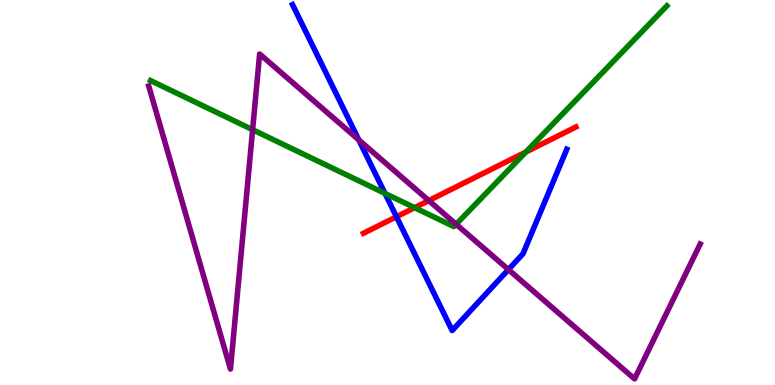[{'lines': ['blue', 'red'], 'intersections': [{'x': 5.12, 'y': 4.37}]}, {'lines': ['green', 'red'], 'intersections': [{'x': 5.35, 'y': 4.61}, {'x': 6.78, 'y': 6.05}]}, {'lines': ['purple', 'red'], 'intersections': [{'x': 5.53, 'y': 4.79}]}, {'lines': ['blue', 'green'], 'intersections': [{'x': 4.97, 'y': 4.98}]}, {'lines': ['blue', 'purple'], 'intersections': [{'x': 4.63, 'y': 6.37}, {'x': 6.56, 'y': 3.0}]}, {'lines': ['green', 'purple'], 'intersections': [{'x': 3.26, 'y': 6.63}, {'x': 5.89, 'y': 4.17}]}]